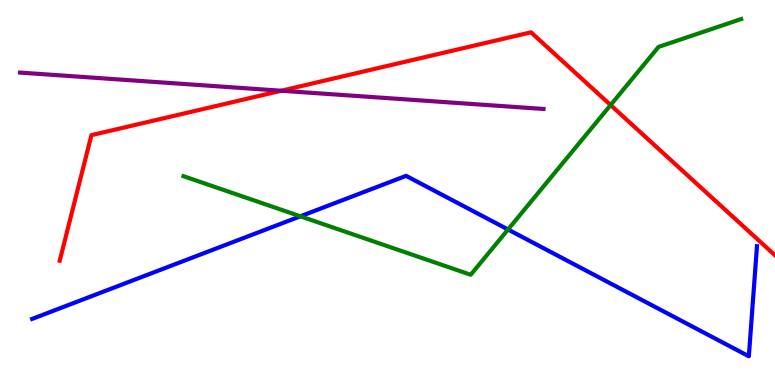[{'lines': ['blue', 'red'], 'intersections': []}, {'lines': ['green', 'red'], 'intersections': [{'x': 7.88, 'y': 7.27}]}, {'lines': ['purple', 'red'], 'intersections': [{'x': 3.63, 'y': 7.64}]}, {'lines': ['blue', 'green'], 'intersections': [{'x': 3.88, 'y': 4.38}, {'x': 6.56, 'y': 4.04}]}, {'lines': ['blue', 'purple'], 'intersections': []}, {'lines': ['green', 'purple'], 'intersections': []}]